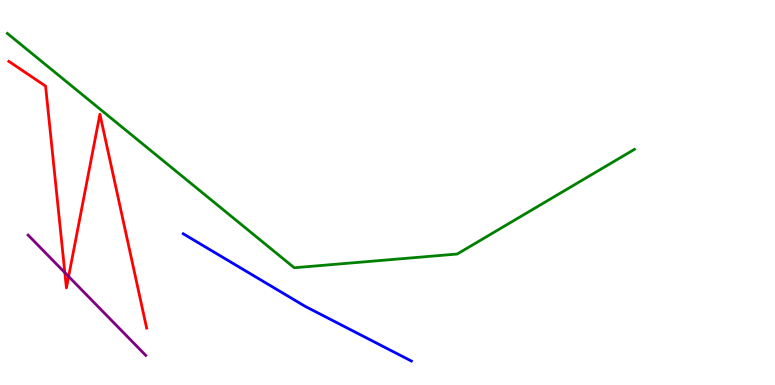[{'lines': ['blue', 'red'], 'intersections': []}, {'lines': ['green', 'red'], 'intersections': []}, {'lines': ['purple', 'red'], 'intersections': [{'x': 0.837, 'y': 2.92}, {'x': 0.885, 'y': 2.82}]}, {'lines': ['blue', 'green'], 'intersections': []}, {'lines': ['blue', 'purple'], 'intersections': []}, {'lines': ['green', 'purple'], 'intersections': []}]